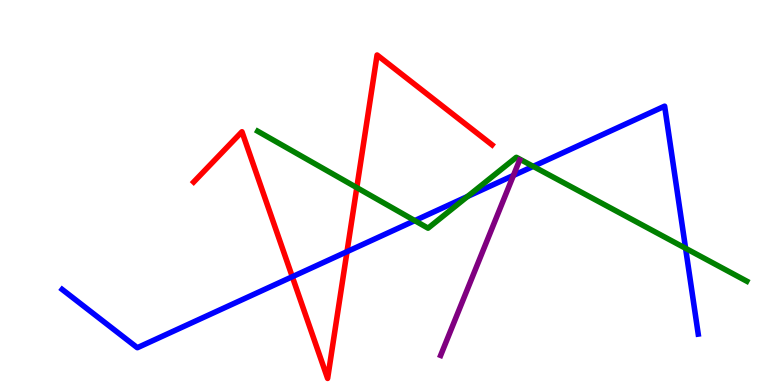[{'lines': ['blue', 'red'], 'intersections': [{'x': 3.77, 'y': 2.81}, {'x': 4.48, 'y': 3.46}]}, {'lines': ['green', 'red'], 'intersections': [{'x': 4.6, 'y': 5.13}]}, {'lines': ['purple', 'red'], 'intersections': []}, {'lines': ['blue', 'green'], 'intersections': [{'x': 5.35, 'y': 4.27}, {'x': 6.03, 'y': 4.9}, {'x': 6.88, 'y': 5.68}, {'x': 8.85, 'y': 3.55}]}, {'lines': ['blue', 'purple'], 'intersections': [{'x': 6.62, 'y': 5.44}]}, {'lines': ['green', 'purple'], 'intersections': []}]